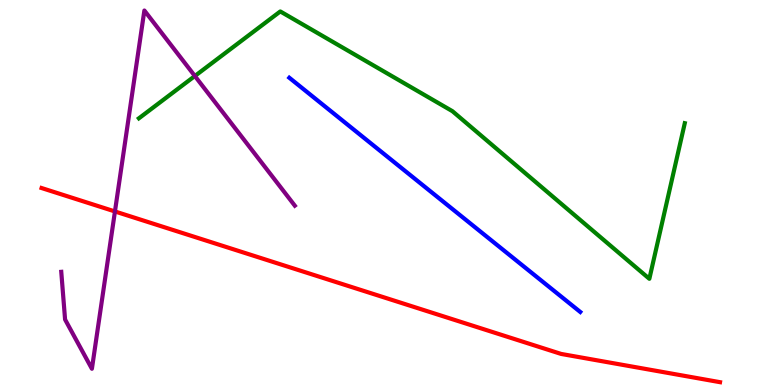[{'lines': ['blue', 'red'], 'intersections': []}, {'lines': ['green', 'red'], 'intersections': []}, {'lines': ['purple', 'red'], 'intersections': [{'x': 1.48, 'y': 4.51}]}, {'lines': ['blue', 'green'], 'intersections': []}, {'lines': ['blue', 'purple'], 'intersections': []}, {'lines': ['green', 'purple'], 'intersections': [{'x': 2.51, 'y': 8.03}]}]